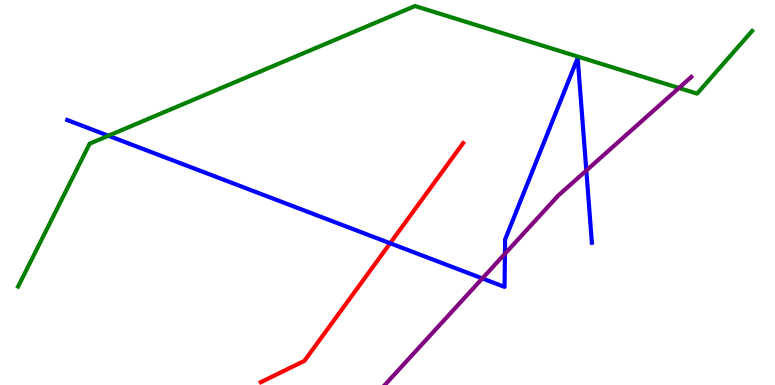[{'lines': ['blue', 'red'], 'intersections': [{'x': 5.03, 'y': 3.68}]}, {'lines': ['green', 'red'], 'intersections': []}, {'lines': ['purple', 'red'], 'intersections': []}, {'lines': ['blue', 'green'], 'intersections': [{'x': 1.4, 'y': 6.47}]}, {'lines': ['blue', 'purple'], 'intersections': [{'x': 6.22, 'y': 2.77}, {'x': 6.52, 'y': 3.41}, {'x': 7.57, 'y': 5.57}]}, {'lines': ['green', 'purple'], 'intersections': [{'x': 8.76, 'y': 7.71}]}]